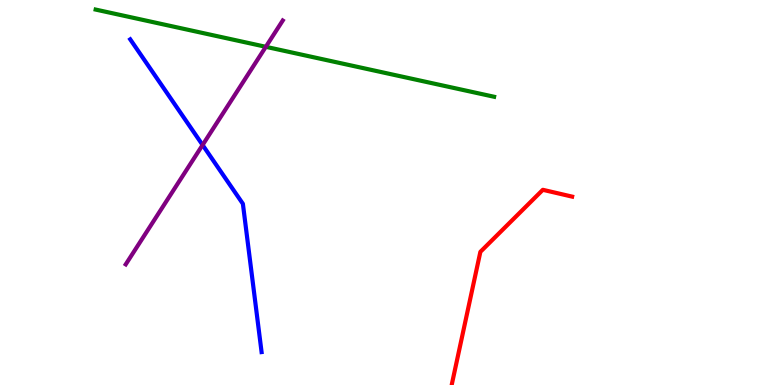[{'lines': ['blue', 'red'], 'intersections': []}, {'lines': ['green', 'red'], 'intersections': []}, {'lines': ['purple', 'red'], 'intersections': []}, {'lines': ['blue', 'green'], 'intersections': []}, {'lines': ['blue', 'purple'], 'intersections': [{'x': 2.61, 'y': 6.23}]}, {'lines': ['green', 'purple'], 'intersections': [{'x': 3.43, 'y': 8.78}]}]